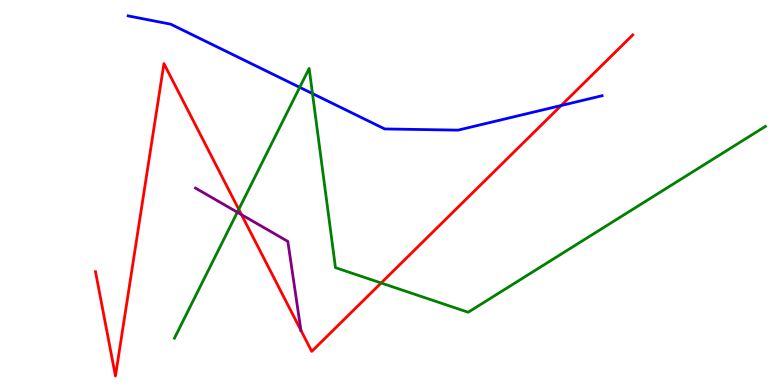[{'lines': ['blue', 'red'], 'intersections': [{'x': 7.24, 'y': 7.26}]}, {'lines': ['green', 'red'], 'intersections': [{'x': 3.08, 'y': 4.56}, {'x': 4.92, 'y': 2.65}]}, {'lines': ['purple', 'red'], 'intersections': [{'x': 3.12, 'y': 4.42}, {'x': 3.88, 'y': 1.42}]}, {'lines': ['blue', 'green'], 'intersections': [{'x': 3.87, 'y': 7.73}, {'x': 4.03, 'y': 7.57}]}, {'lines': ['blue', 'purple'], 'intersections': []}, {'lines': ['green', 'purple'], 'intersections': [{'x': 3.06, 'y': 4.49}]}]